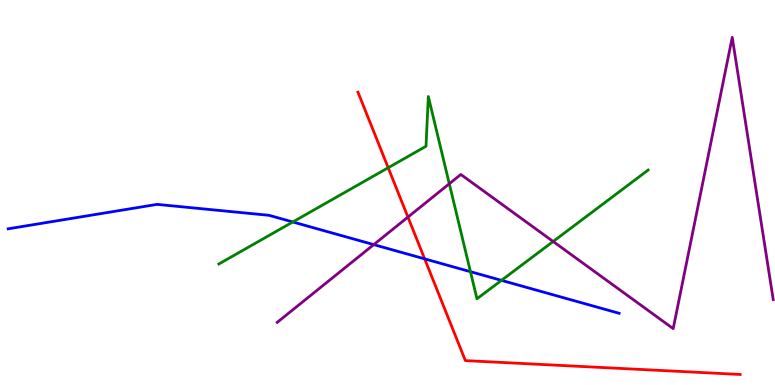[{'lines': ['blue', 'red'], 'intersections': [{'x': 5.48, 'y': 3.28}]}, {'lines': ['green', 'red'], 'intersections': [{'x': 5.01, 'y': 5.64}]}, {'lines': ['purple', 'red'], 'intersections': [{'x': 5.26, 'y': 4.36}]}, {'lines': ['blue', 'green'], 'intersections': [{'x': 3.78, 'y': 4.23}, {'x': 6.07, 'y': 2.94}, {'x': 6.47, 'y': 2.72}]}, {'lines': ['blue', 'purple'], 'intersections': [{'x': 4.82, 'y': 3.65}]}, {'lines': ['green', 'purple'], 'intersections': [{'x': 5.8, 'y': 5.23}, {'x': 7.14, 'y': 3.73}]}]